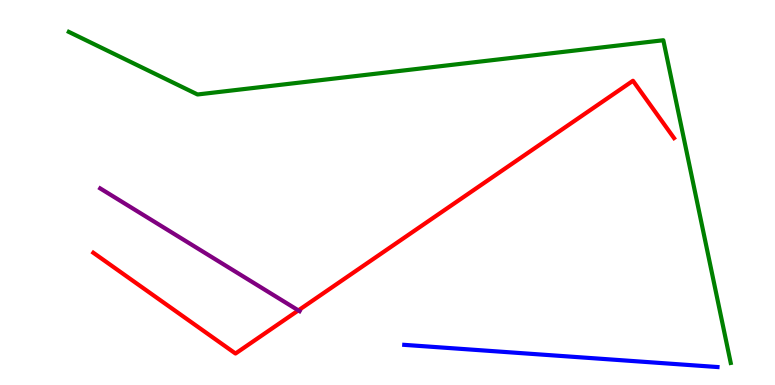[{'lines': ['blue', 'red'], 'intersections': []}, {'lines': ['green', 'red'], 'intersections': []}, {'lines': ['purple', 'red'], 'intersections': [{'x': 3.85, 'y': 1.94}]}, {'lines': ['blue', 'green'], 'intersections': []}, {'lines': ['blue', 'purple'], 'intersections': []}, {'lines': ['green', 'purple'], 'intersections': []}]